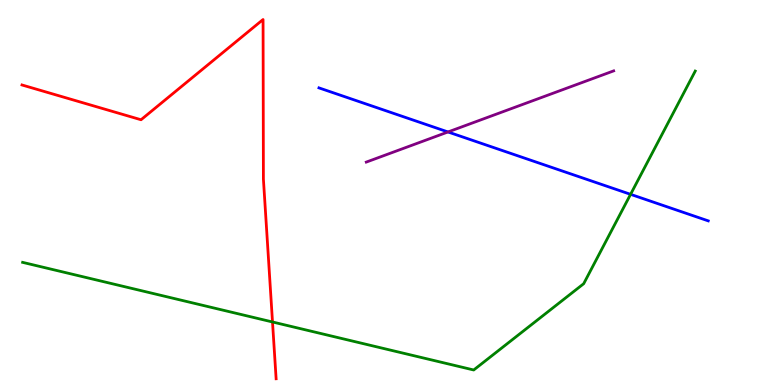[{'lines': ['blue', 'red'], 'intersections': []}, {'lines': ['green', 'red'], 'intersections': [{'x': 3.52, 'y': 1.64}]}, {'lines': ['purple', 'red'], 'intersections': []}, {'lines': ['blue', 'green'], 'intersections': [{'x': 8.14, 'y': 4.95}]}, {'lines': ['blue', 'purple'], 'intersections': [{'x': 5.78, 'y': 6.57}]}, {'lines': ['green', 'purple'], 'intersections': []}]